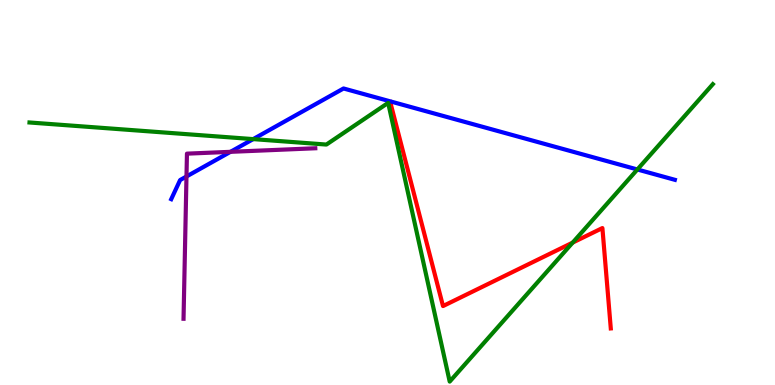[{'lines': ['blue', 'red'], 'intersections': []}, {'lines': ['green', 'red'], 'intersections': [{'x': 7.39, 'y': 3.7}]}, {'lines': ['purple', 'red'], 'intersections': []}, {'lines': ['blue', 'green'], 'intersections': [{'x': 3.27, 'y': 6.39}, {'x': 8.22, 'y': 5.6}]}, {'lines': ['blue', 'purple'], 'intersections': [{'x': 2.41, 'y': 5.42}, {'x': 2.97, 'y': 6.06}]}, {'lines': ['green', 'purple'], 'intersections': []}]